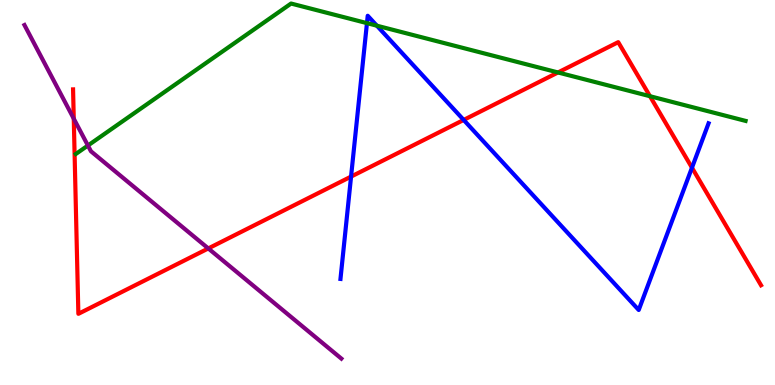[{'lines': ['blue', 'red'], 'intersections': [{'x': 4.53, 'y': 5.41}, {'x': 5.98, 'y': 6.88}, {'x': 8.93, 'y': 5.64}]}, {'lines': ['green', 'red'], 'intersections': [{'x': 7.2, 'y': 8.12}, {'x': 8.39, 'y': 7.5}]}, {'lines': ['purple', 'red'], 'intersections': [{'x': 0.952, 'y': 6.92}, {'x': 2.69, 'y': 3.55}]}, {'lines': ['blue', 'green'], 'intersections': [{'x': 4.73, 'y': 9.4}, {'x': 4.86, 'y': 9.33}]}, {'lines': ['blue', 'purple'], 'intersections': []}, {'lines': ['green', 'purple'], 'intersections': [{'x': 1.13, 'y': 6.22}]}]